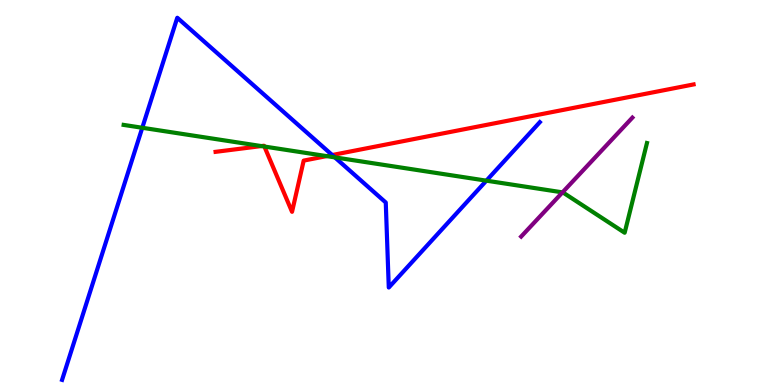[{'lines': ['blue', 'red'], 'intersections': [{'x': 4.29, 'y': 5.97}]}, {'lines': ['green', 'red'], 'intersections': [{'x': 3.37, 'y': 6.21}, {'x': 3.41, 'y': 6.19}, {'x': 4.21, 'y': 5.95}]}, {'lines': ['purple', 'red'], 'intersections': []}, {'lines': ['blue', 'green'], 'intersections': [{'x': 1.84, 'y': 6.68}, {'x': 4.32, 'y': 5.91}, {'x': 6.28, 'y': 5.31}]}, {'lines': ['blue', 'purple'], 'intersections': []}, {'lines': ['green', 'purple'], 'intersections': [{'x': 7.26, 'y': 5.0}]}]